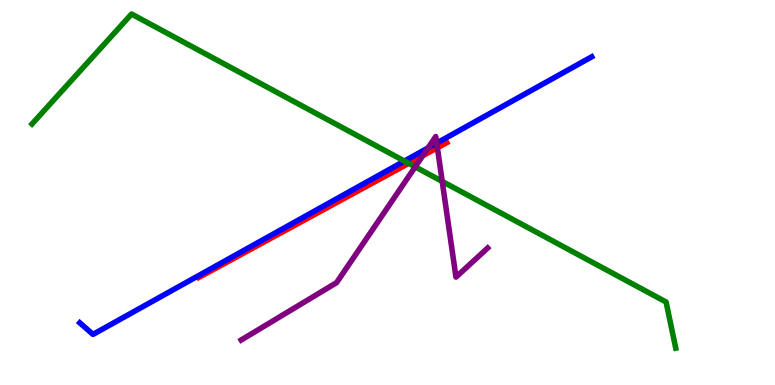[{'lines': ['blue', 'red'], 'intersections': []}, {'lines': ['green', 'red'], 'intersections': [{'x': 5.27, 'y': 5.76}]}, {'lines': ['purple', 'red'], 'intersections': [{'x': 5.45, 'y': 5.95}, {'x': 5.64, 'y': 6.16}]}, {'lines': ['blue', 'green'], 'intersections': [{'x': 5.22, 'y': 5.82}]}, {'lines': ['blue', 'purple'], 'intersections': [{'x': 5.52, 'y': 6.16}, {'x': 5.63, 'y': 6.28}]}, {'lines': ['green', 'purple'], 'intersections': [{'x': 5.36, 'y': 5.67}, {'x': 5.71, 'y': 5.29}]}]